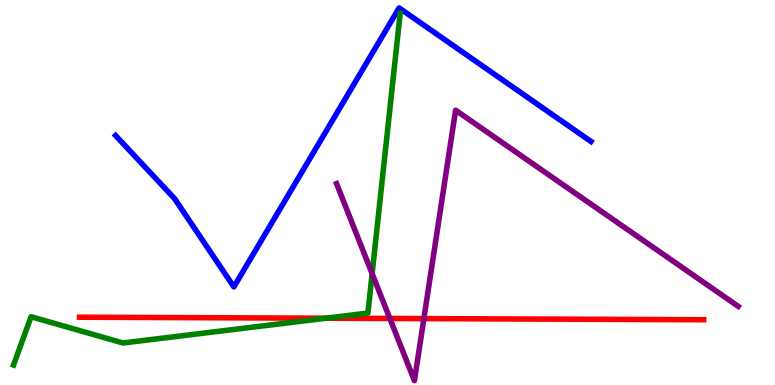[{'lines': ['blue', 'red'], 'intersections': []}, {'lines': ['green', 'red'], 'intersections': [{'x': 4.21, 'y': 1.74}]}, {'lines': ['purple', 'red'], 'intersections': [{'x': 5.03, 'y': 1.73}, {'x': 5.47, 'y': 1.72}]}, {'lines': ['blue', 'green'], 'intersections': []}, {'lines': ['blue', 'purple'], 'intersections': []}, {'lines': ['green', 'purple'], 'intersections': [{'x': 4.8, 'y': 2.89}]}]